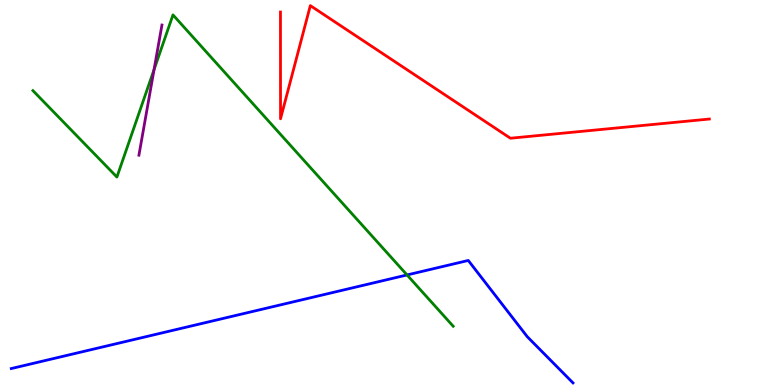[{'lines': ['blue', 'red'], 'intersections': []}, {'lines': ['green', 'red'], 'intersections': []}, {'lines': ['purple', 'red'], 'intersections': []}, {'lines': ['blue', 'green'], 'intersections': [{'x': 5.25, 'y': 2.86}]}, {'lines': ['blue', 'purple'], 'intersections': []}, {'lines': ['green', 'purple'], 'intersections': [{'x': 1.99, 'y': 8.19}]}]